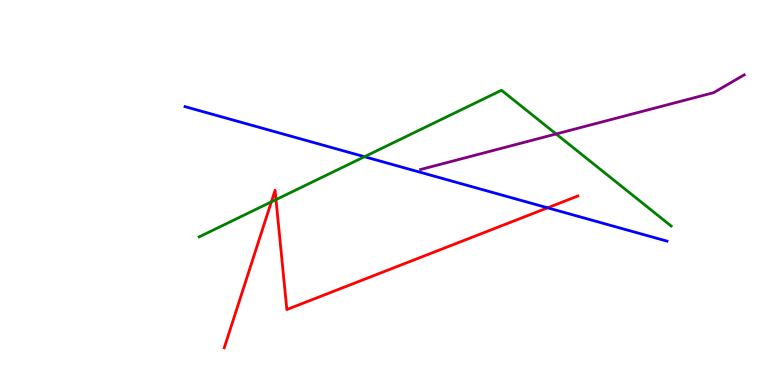[{'lines': ['blue', 'red'], 'intersections': [{'x': 7.07, 'y': 4.6}]}, {'lines': ['green', 'red'], 'intersections': [{'x': 3.5, 'y': 4.76}, {'x': 3.56, 'y': 4.81}]}, {'lines': ['purple', 'red'], 'intersections': []}, {'lines': ['blue', 'green'], 'intersections': [{'x': 4.7, 'y': 5.93}]}, {'lines': ['blue', 'purple'], 'intersections': []}, {'lines': ['green', 'purple'], 'intersections': [{'x': 7.18, 'y': 6.52}]}]